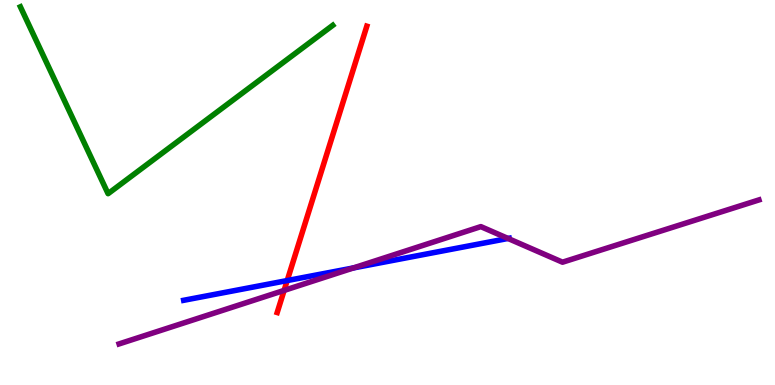[{'lines': ['blue', 'red'], 'intersections': [{'x': 3.71, 'y': 2.71}]}, {'lines': ['green', 'red'], 'intersections': []}, {'lines': ['purple', 'red'], 'intersections': [{'x': 3.67, 'y': 2.46}]}, {'lines': ['blue', 'green'], 'intersections': []}, {'lines': ['blue', 'purple'], 'intersections': [{'x': 4.56, 'y': 3.04}, {'x': 6.55, 'y': 3.81}]}, {'lines': ['green', 'purple'], 'intersections': []}]